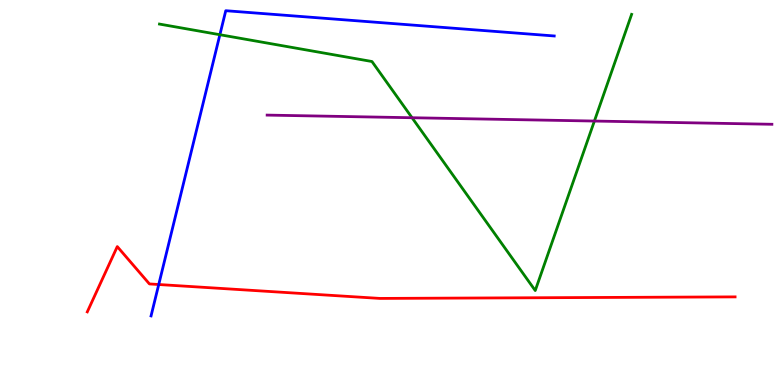[{'lines': ['blue', 'red'], 'intersections': [{'x': 2.05, 'y': 2.61}]}, {'lines': ['green', 'red'], 'intersections': []}, {'lines': ['purple', 'red'], 'intersections': []}, {'lines': ['blue', 'green'], 'intersections': [{'x': 2.84, 'y': 9.1}]}, {'lines': ['blue', 'purple'], 'intersections': []}, {'lines': ['green', 'purple'], 'intersections': [{'x': 5.32, 'y': 6.94}, {'x': 7.67, 'y': 6.86}]}]